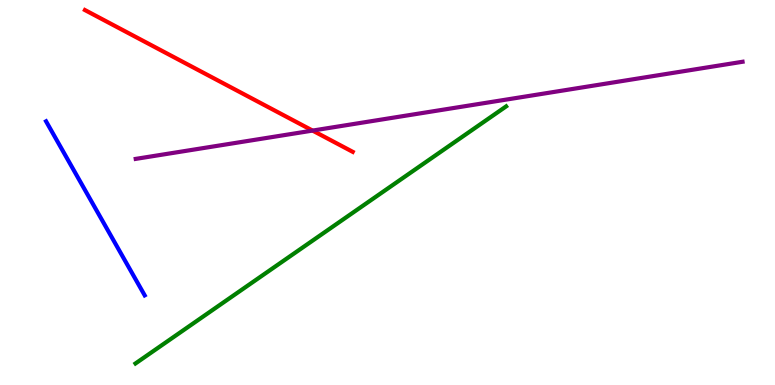[{'lines': ['blue', 'red'], 'intersections': []}, {'lines': ['green', 'red'], 'intersections': []}, {'lines': ['purple', 'red'], 'intersections': [{'x': 4.03, 'y': 6.61}]}, {'lines': ['blue', 'green'], 'intersections': []}, {'lines': ['blue', 'purple'], 'intersections': []}, {'lines': ['green', 'purple'], 'intersections': []}]